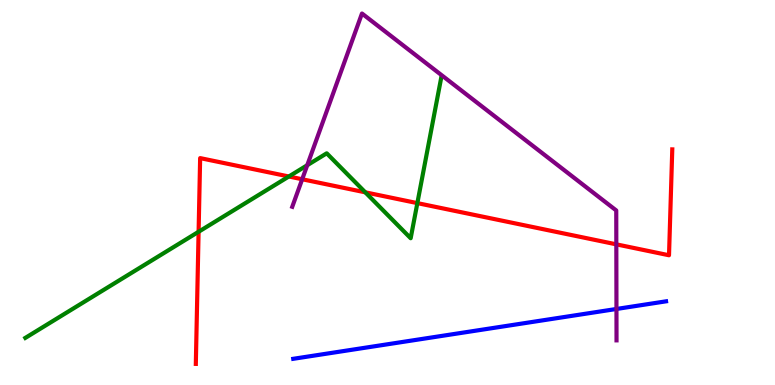[{'lines': ['blue', 'red'], 'intersections': []}, {'lines': ['green', 'red'], 'intersections': [{'x': 2.56, 'y': 3.98}, {'x': 3.73, 'y': 5.42}, {'x': 4.71, 'y': 5.0}, {'x': 5.39, 'y': 4.72}]}, {'lines': ['purple', 'red'], 'intersections': [{'x': 3.9, 'y': 5.34}, {'x': 7.95, 'y': 3.65}]}, {'lines': ['blue', 'green'], 'intersections': []}, {'lines': ['blue', 'purple'], 'intersections': [{'x': 7.95, 'y': 1.97}]}, {'lines': ['green', 'purple'], 'intersections': [{'x': 3.96, 'y': 5.71}]}]